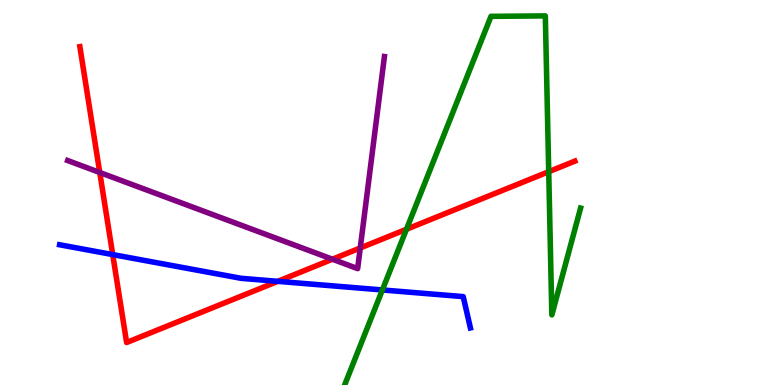[{'lines': ['blue', 'red'], 'intersections': [{'x': 1.45, 'y': 3.39}, {'x': 3.58, 'y': 2.69}]}, {'lines': ['green', 'red'], 'intersections': [{'x': 5.24, 'y': 4.05}, {'x': 7.08, 'y': 5.54}]}, {'lines': ['purple', 'red'], 'intersections': [{'x': 1.29, 'y': 5.52}, {'x': 4.29, 'y': 3.27}, {'x': 4.65, 'y': 3.56}]}, {'lines': ['blue', 'green'], 'intersections': [{'x': 4.93, 'y': 2.47}]}, {'lines': ['blue', 'purple'], 'intersections': []}, {'lines': ['green', 'purple'], 'intersections': []}]